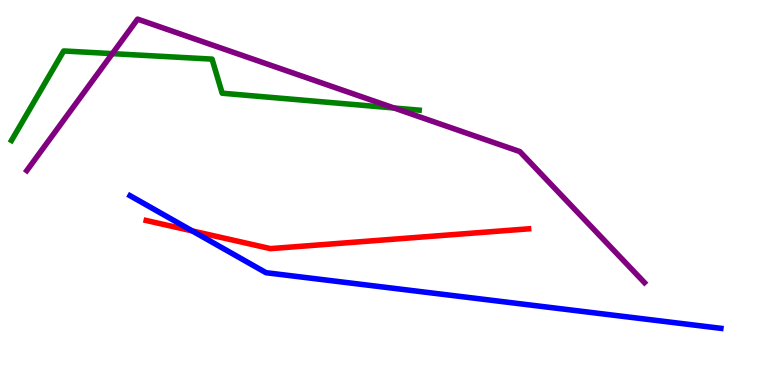[{'lines': ['blue', 'red'], 'intersections': [{'x': 2.48, 'y': 4.0}]}, {'lines': ['green', 'red'], 'intersections': []}, {'lines': ['purple', 'red'], 'intersections': []}, {'lines': ['blue', 'green'], 'intersections': []}, {'lines': ['blue', 'purple'], 'intersections': []}, {'lines': ['green', 'purple'], 'intersections': [{'x': 1.45, 'y': 8.61}, {'x': 5.08, 'y': 7.19}]}]